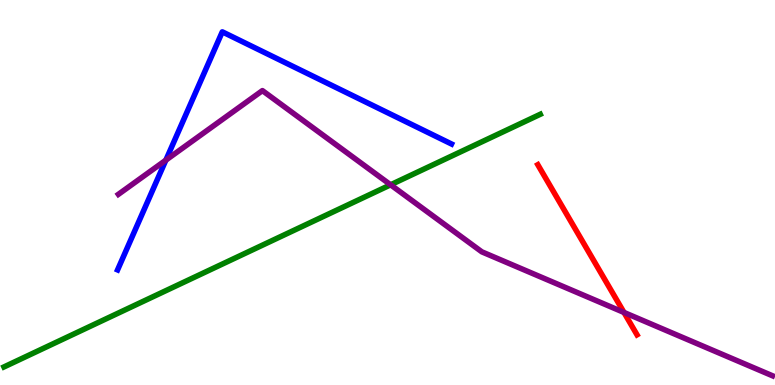[{'lines': ['blue', 'red'], 'intersections': []}, {'lines': ['green', 'red'], 'intersections': []}, {'lines': ['purple', 'red'], 'intersections': [{'x': 8.05, 'y': 1.88}]}, {'lines': ['blue', 'green'], 'intersections': []}, {'lines': ['blue', 'purple'], 'intersections': [{'x': 2.14, 'y': 5.84}]}, {'lines': ['green', 'purple'], 'intersections': [{'x': 5.04, 'y': 5.2}]}]